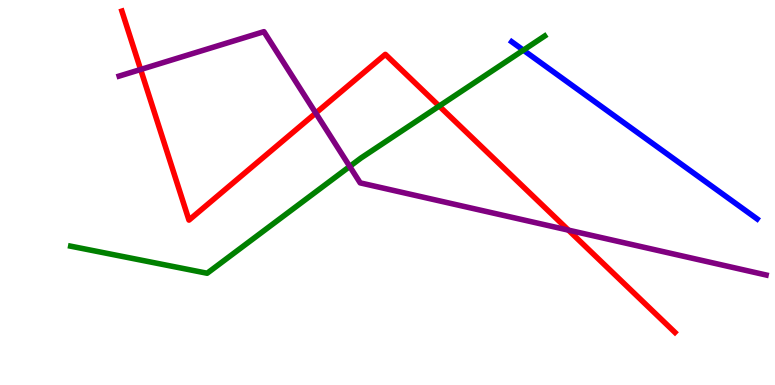[{'lines': ['blue', 'red'], 'intersections': []}, {'lines': ['green', 'red'], 'intersections': [{'x': 5.67, 'y': 7.24}]}, {'lines': ['purple', 'red'], 'intersections': [{'x': 1.81, 'y': 8.19}, {'x': 4.07, 'y': 7.06}, {'x': 7.33, 'y': 4.02}]}, {'lines': ['blue', 'green'], 'intersections': [{'x': 6.75, 'y': 8.7}]}, {'lines': ['blue', 'purple'], 'intersections': []}, {'lines': ['green', 'purple'], 'intersections': [{'x': 4.51, 'y': 5.68}]}]